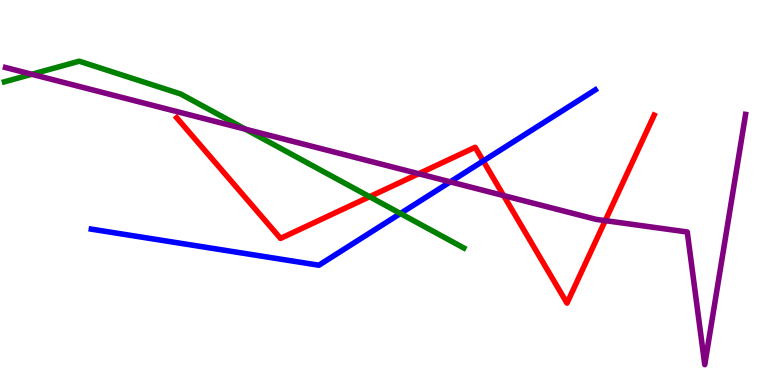[{'lines': ['blue', 'red'], 'intersections': [{'x': 6.24, 'y': 5.82}]}, {'lines': ['green', 'red'], 'intersections': [{'x': 4.77, 'y': 4.89}]}, {'lines': ['purple', 'red'], 'intersections': [{'x': 5.4, 'y': 5.49}, {'x': 6.5, 'y': 4.92}, {'x': 7.81, 'y': 4.27}]}, {'lines': ['blue', 'green'], 'intersections': [{'x': 5.17, 'y': 4.45}]}, {'lines': ['blue', 'purple'], 'intersections': [{'x': 5.81, 'y': 5.28}]}, {'lines': ['green', 'purple'], 'intersections': [{'x': 0.41, 'y': 8.07}, {'x': 3.17, 'y': 6.64}]}]